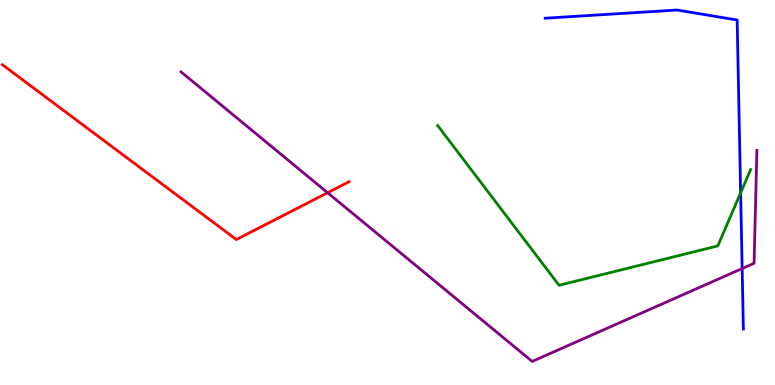[{'lines': ['blue', 'red'], 'intersections': []}, {'lines': ['green', 'red'], 'intersections': []}, {'lines': ['purple', 'red'], 'intersections': [{'x': 4.23, 'y': 4.99}]}, {'lines': ['blue', 'green'], 'intersections': [{'x': 9.56, 'y': 4.99}]}, {'lines': ['blue', 'purple'], 'intersections': [{'x': 9.58, 'y': 3.02}]}, {'lines': ['green', 'purple'], 'intersections': []}]